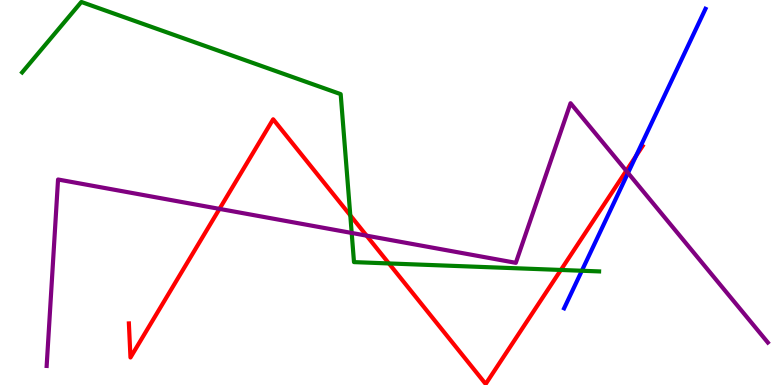[{'lines': ['blue', 'red'], 'intersections': [{'x': 8.21, 'y': 5.95}]}, {'lines': ['green', 'red'], 'intersections': [{'x': 4.52, 'y': 4.41}, {'x': 5.02, 'y': 3.16}, {'x': 7.24, 'y': 2.99}]}, {'lines': ['purple', 'red'], 'intersections': [{'x': 2.83, 'y': 4.57}, {'x': 4.73, 'y': 3.88}, {'x': 8.08, 'y': 5.56}]}, {'lines': ['blue', 'green'], 'intersections': [{'x': 7.51, 'y': 2.97}]}, {'lines': ['blue', 'purple'], 'intersections': [{'x': 8.1, 'y': 5.51}]}, {'lines': ['green', 'purple'], 'intersections': [{'x': 4.54, 'y': 3.95}]}]